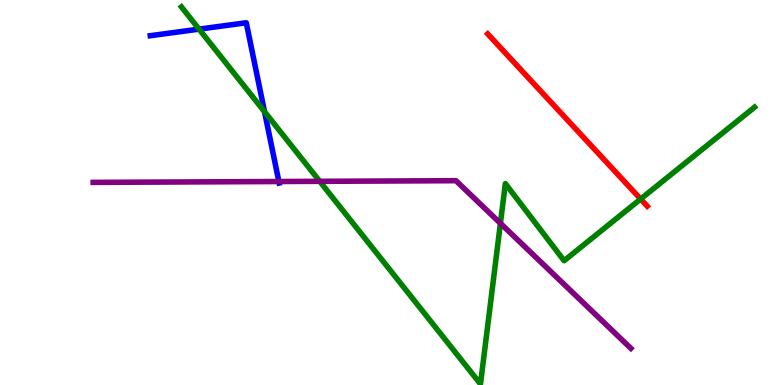[{'lines': ['blue', 'red'], 'intersections': []}, {'lines': ['green', 'red'], 'intersections': [{'x': 8.27, 'y': 4.83}]}, {'lines': ['purple', 'red'], 'intersections': []}, {'lines': ['blue', 'green'], 'intersections': [{'x': 2.57, 'y': 9.24}, {'x': 3.41, 'y': 7.1}]}, {'lines': ['blue', 'purple'], 'intersections': [{'x': 3.6, 'y': 5.29}]}, {'lines': ['green', 'purple'], 'intersections': [{'x': 4.13, 'y': 5.29}, {'x': 6.46, 'y': 4.2}]}]